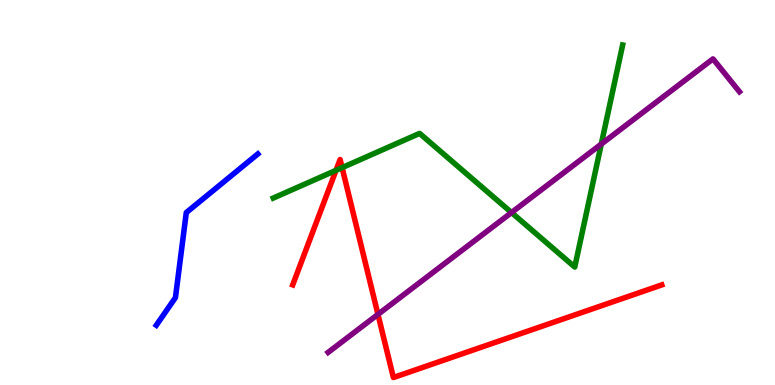[{'lines': ['blue', 'red'], 'intersections': []}, {'lines': ['green', 'red'], 'intersections': [{'x': 4.34, 'y': 5.58}, {'x': 4.41, 'y': 5.65}]}, {'lines': ['purple', 'red'], 'intersections': [{'x': 4.88, 'y': 1.83}]}, {'lines': ['blue', 'green'], 'intersections': []}, {'lines': ['blue', 'purple'], 'intersections': []}, {'lines': ['green', 'purple'], 'intersections': [{'x': 6.6, 'y': 4.48}, {'x': 7.76, 'y': 6.26}]}]